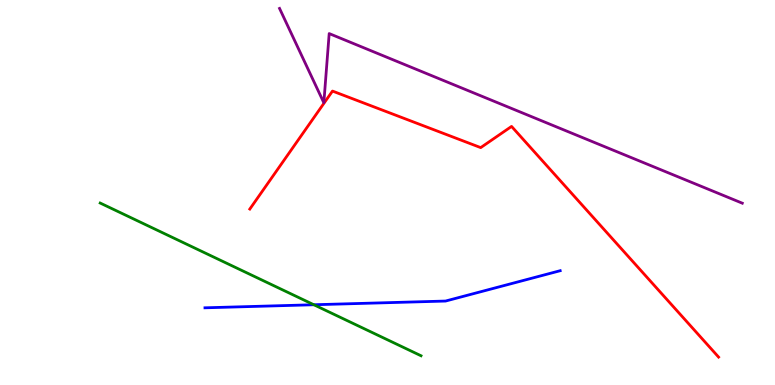[{'lines': ['blue', 'red'], 'intersections': []}, {'lines': ['green', 'red'], 'intersections': []}, {'lines': ['purple', 'red'], 'intersections': []}, {'lines': ['blue', 'green'], 'intersections': [{'x': 4.05, 'y': 2.08}]}, {'lines': ['blue', 'purple'], 'intersections': []}, {'lines': ['green', 'purple'], 'intersections': []}]